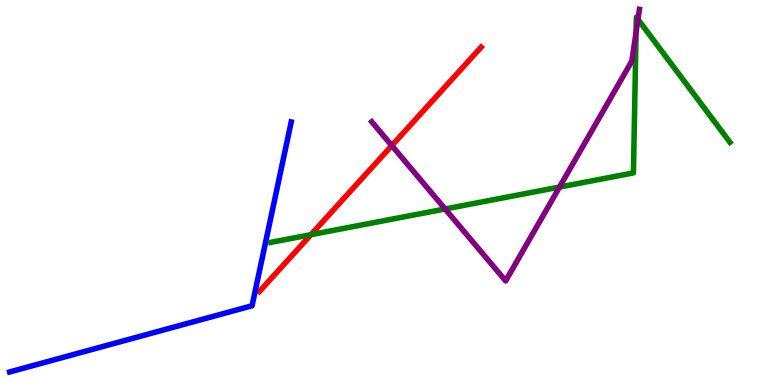[{'lines': ['blue', 'red'], 'intersections': []}, {'lines': ['green', 'red'], 'intersections': [{'x': 4.01, 'y': 3.9}]}, {'lines': ['purple', 'red'], 'intersections': [{'x': 5.06, 'y': 6.22}]}, {'lines': ['blue', 'green'], 'intersections': []}, {'lines': ['blue', 'purple'], 'intersections': []}, {'lines': ['green', 'purple'], 'intersections': [{'x': 5.74, 'y': 4.57}, {'x': 7.22, 'y': 5.14}, {'x': 8.21, 'y': 9.16}, {'x': 8.23, 'y': 9.5}]}]